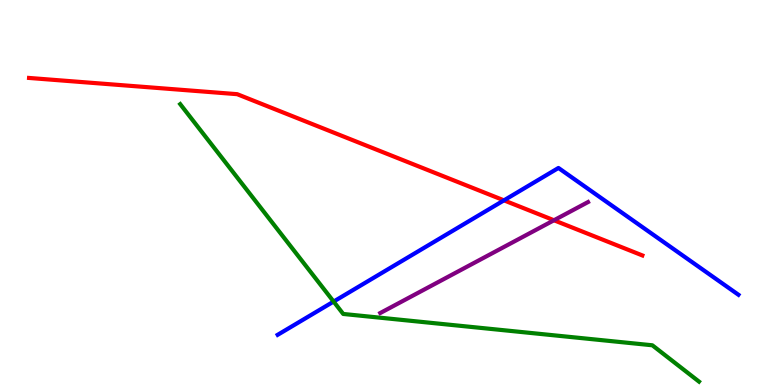[{'lines': ['blue', 'red'], 'intersections': [{'x': 6.5, 'y': 4.8}]}, {'lines': ['green', 'red'], 'intersections': []}, {'lines': ['purple', 'red'], 'intersections': [{'x': 7.15, 'y': 4.28}]}, {'lines': ['blue', 'green'], 'intersections': [{'x': 4.3, 'y': 2.17}]}, {'lines': ['blue', 'purple'], 'intersections': []}, {'lines': ['green', 'purple'], 'intersections': []}]